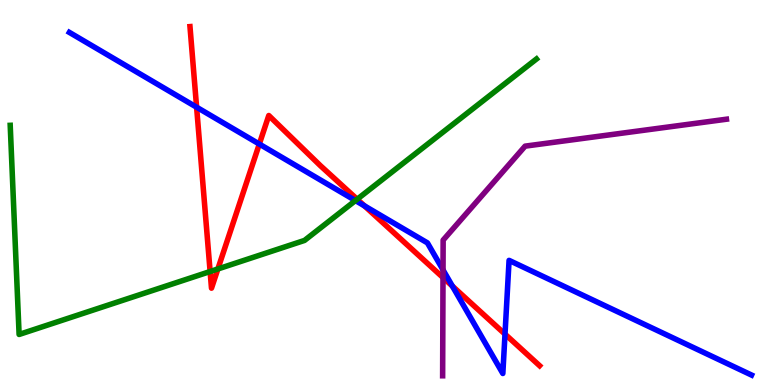[{'lines': ['blue', 'red'], 'intersections': [{'x': 2.54, 'y': 7.22}, {'x': 3.35, 'y': 6.26}, {'x': 4.7, 'y': 4.65}, {'x': 5.84, 'y': 2.57}, {'x': 6.52, 'y': 1.32}]}, {'lines': ['green', 'red'], 'intersections': [{'x': 2.71, 'y': 2.95}, {'x': 2.81, 'y': 3.01}, {'x': 4.61, 'y': 4.83}]}, {'lines': ['purple', 'red'], 'intersections': [{'x': 5.72, 'y': 2.79}]}, {'lines': ['blue', 'green'], 'intersections': [{'x': 4.59, 'y': 4.79}]}, {'lines': ['blue', 'purple'], 'intersections': [{'x': 5.72, 'y': 2.99}]}, {'lines': ['green', 'purple'], 'intersections': []}]